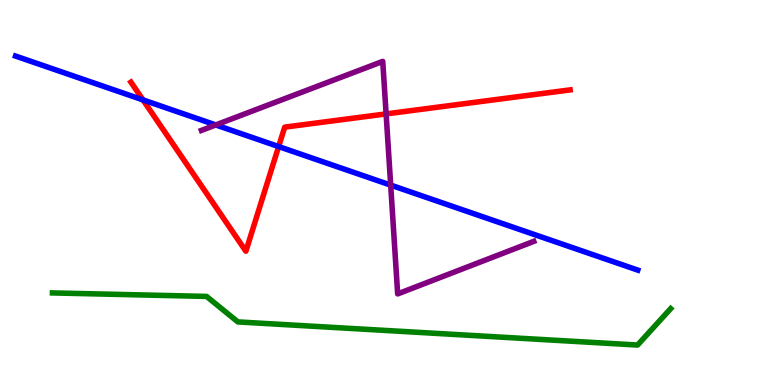[{'lines': ['blue', 'red'], 'intersections': [{'x': 1.85, 'y': 7.41}, {'x': 3.6, 'y': 6.19}]}, {'lines': ['green', 'red'], 'intersections': []}, {'lines': ['purple', 'red'], 'intersections': [{'x': 4.98, 'y': 7.04}]}, {'lines': ['blue', 'green'], 'intersections': []}, {'lines': ['blue', 'purple'], 'intersections': [{'x': 2.78, 'y': 6.75}, {'x': 5.04, 'y': 5.19}]}, {'lines': ['green', 'purple'], 'intersections': []}]